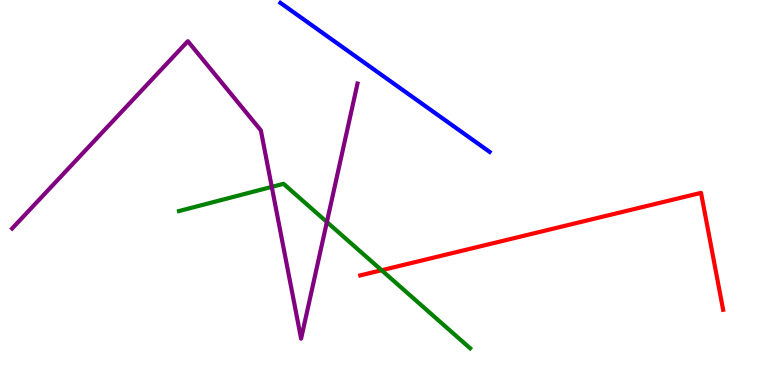[{'lines': ['blue', 'red'], 'intersections': []}, {'lines': ['green', 'red'], 'intersections': [{'x': 4.92, 'y': 2.98}]}, {'lines': ['purple', 'red'], 'intersections': []}, {'lines': ['blue', 'green'], 'intersections': []}, {'lines': ['blue', 'purple'], 'intersections': []}, {'lines': ['green', 'purple'], 'intersections': [{'x': 3.51, 'y': 5.15}, {'x': 4.22, 'y': 4.23}]}]